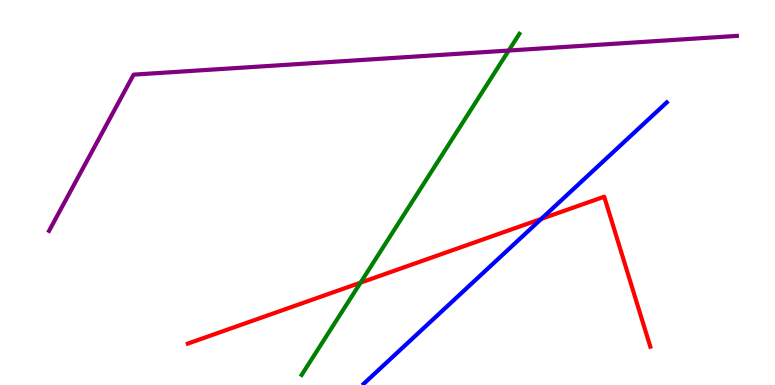[{'lines': ['blue', 'red'], 'intersections': [{'x': 6.98, 'y': 4.31}]}, {'lines': ['green', 'red'], 'intersections': [{'x': 4.65, 'y': 2.66}]}, {'lines': ['purple', 'red'], 'intersections': []}, {'lines': ['blue', 'green'], 'intersections': []}, {'lines': ['blue', 'purple'], 'intersections': []}, {'lines': ['green', 'purple'], 'intersections': [{'x': 6.56, 'y': 8.69}]}]